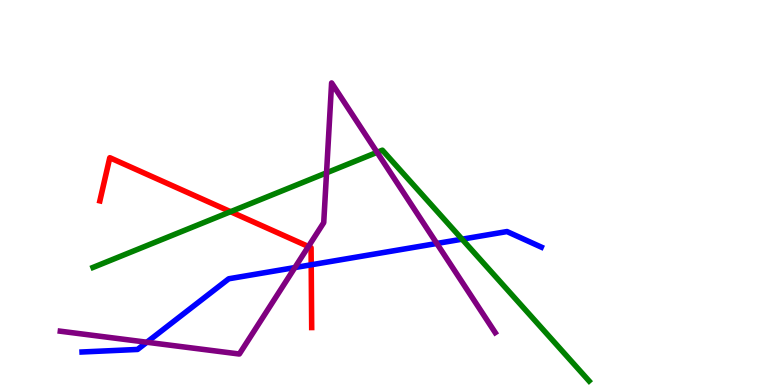[{'lines': ['blue', 'red'], 'intersections': [{'x': 4.02, 'y': 3.12}]}, {'lines': ['green', 'red'], 'intersections': [{'x': 2.97, 'y': 4.5}]}, {'lines': ['purple', 'red'], 'intersections': [{'x': 3.98, 'y': 3.6}]}, {'lines': ['blue', 'green'], 'intersections': [{'x': 5.96, 'y': 3.79}]}, {'lines': ['blue', 'purple'], 'intersections': [{'x': 1.89, 'y': 1.11}, {'x': 3.8, 'y': 3.05}, {'x': 5.64, 'y': 3.68}]}, {'lines': ['green', 'purple'], 'intersections': [{'x': 4.21, 'y': 5.51}, {'x': 4.87, 'y': 6.04}]}]